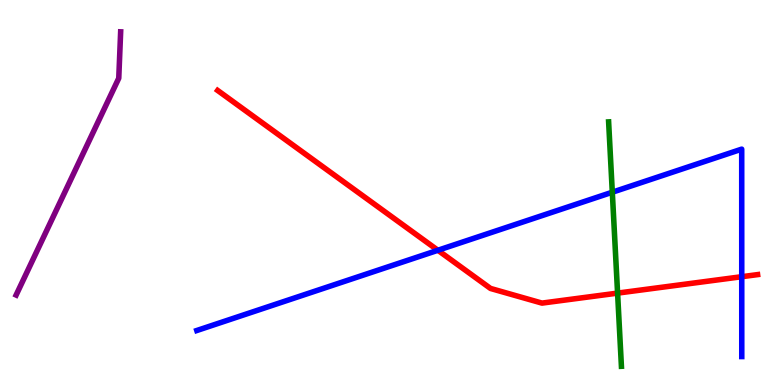[{'lines': ['blue', 'red'], 'intersections': [{'x': 5.65, 'y': 3.5}, {'x': 9.57, 'y': 2.81}]}, {'lines': ['green', 'red'], 'intersections': [{'x': 7.97, 'y': 2.39}]}, {'lines': ['purple', 'red'], 'intersections': []}, {'lines': ['blue', 'green'], 'intersections': [{'x': 7.9, 'y': 5.01}]}, {'lines': ['blue', 'purple'], 'intersections': []}, {'lines': ['green', 'purple'], 'intersections': []}]